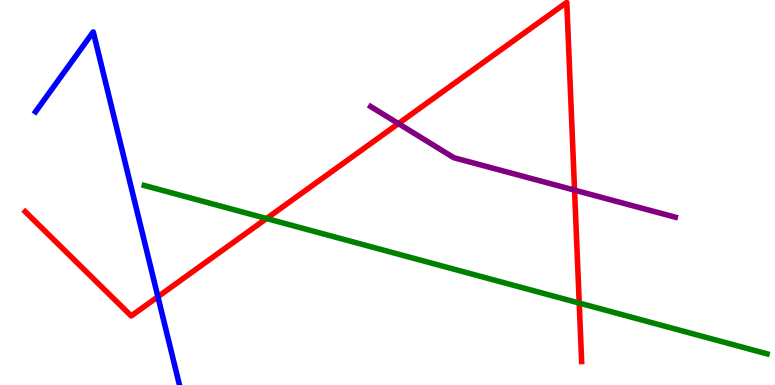[{'lines': ['blue', 'red'], 'intersections': [{'x': 2.04, 'y': 2.29}]}, {'lines': ['green', 'red'], 'intersections': [{'x': 3.44, 'y': 4.32}, {'x': 7.47, 'y': 2.13}]}, {'lines': ['purple', 'red'], 'intersections': [{'x': 5.14, 'y': 6.79}, {'x': 7.41, 'y': 5.06}]}, {'lines': ['blue', 'green'], 'intersections': []}, {'lines': ['blue', 'purple'], 'intersections': []}, {'lines': ['green', 'purple'], 'intersections': []}]